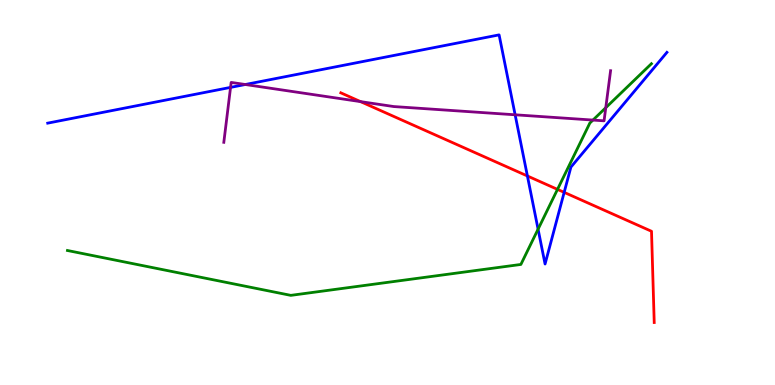[{'lines': ['blue', 'red'], 'intersections': [{'x': 6.81, 'y': 5.43}, {'x': 7.28, 'y': 5.0}]}, {'lines': ['green', 'red'], 'intersections': [{'x': 7.19, 'y': 5.08}]}, {'lines': ['purple', 'red'], 'intersections': [{'x': 4.65, 'y': 7.36}]}, {'lines': ['blue', 'green'], 'intersections': [{'x': 6.94, 'y': 4.05}]}, {'lines': ['blue', 'purple'], 'intersections': [{'x': 2.97, 'y': 7.73}, {'x': 3.17, 'y': 7.8}, {'x': 6.65, 'y': 7.02}]}, {'lines': ['green', 'purple'], 'intersections': [{'x': 7.65, 'y': 6.88}, {'x': 7.82, 'y': 7.2}]}]